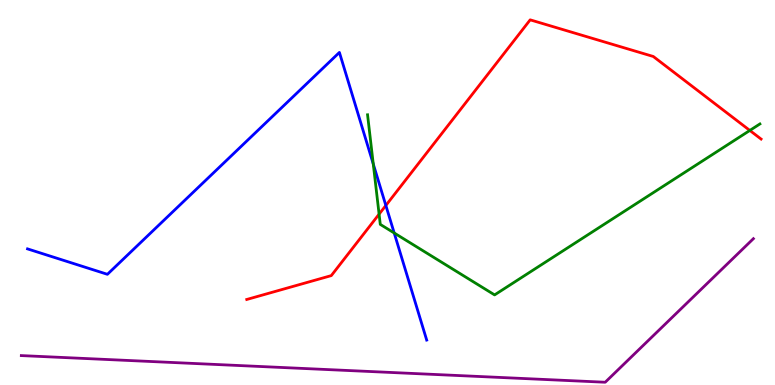[{'lines': ['blue', 'red'], 'intersections': [{'x': 4.98, 'y': 4.66}]}, {'lines': ['green', 'red'], 'intersections': [{'x': 4.89, 'y': 4.44}, {'x': 9.68, 'y': 6.61}]}, {'lines': ['purple', 'red'], 'intersections': []}, {'lines': ['blue', 'green'], 'intersections': [{'x': 4.82, 'y': 5.74}, {'x': 5.09, 'y': 3.95}]}, {'lines': ['blue', 'purple'], 'intersections': []}, {'lines': ['green', 'purple'], 'intersections': []}]